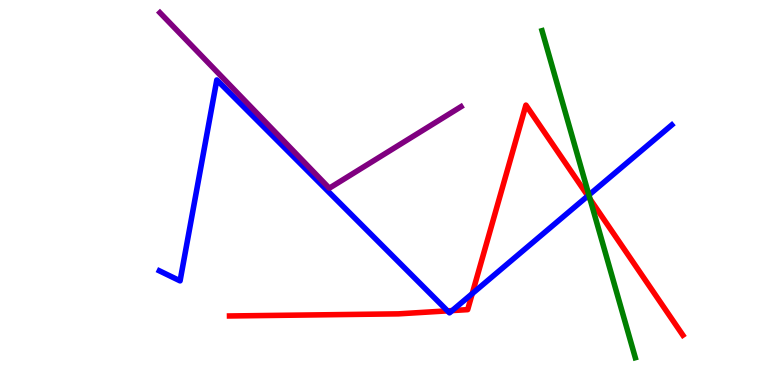[{'lines': ['blue', 'red'], 'intersections': [{'x': 5.77, 'y': 1.93}, {'x': 5.83, 'y': 1.93}, {'x': 6.09, 'y': 2.37}, {'x': 7.59, 'y': 4.91}]}, {'lines': ['green', 'red'], 'intersections': [{'x': 7.61, 'y': 4.83}]}, {'lines': ['purple', 'red'], 'intersections': []}, {'lines': ['blue', 'green'], 'intersections': [{'x': 7.6, 'y': 4.93}]}, {'lines': ['blue', 'purple'], 'intersections': []}, {'lines': ['green', 'purple'], 'intersections': []}]